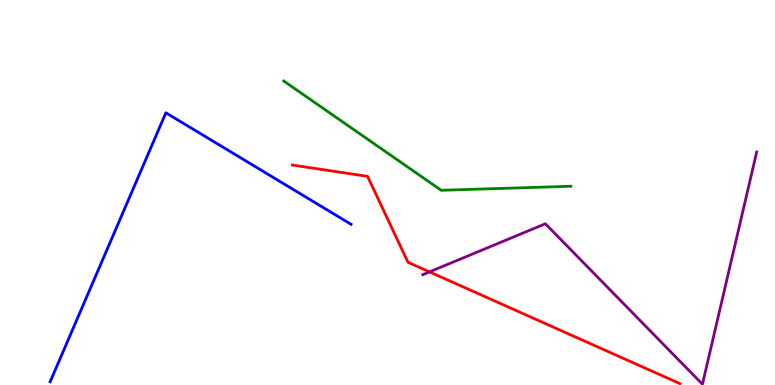[{'lines': ['blue', 'red'], 'intersections': []}, {'lines': ['green', 'red'], 'intersections': []}, {'lines': ['purple', 'red'], 'intersections': [{'x': 5.54, 'y': 2.94}]}, {'lines': ['blue', 'green'], 'intersections': []}, {'lines': ['blue', 'purple'], 'intersections': []}, {'lines': ['green', 'purple'], 'intersections': []}]